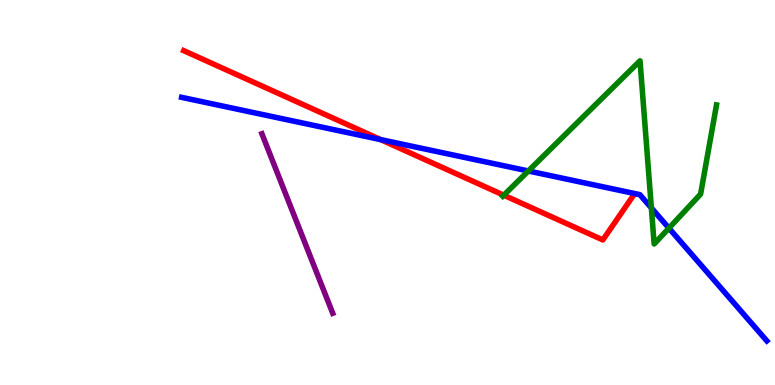[{'lines': ['blue', 'red'], 'intersections': [{'x': 4.91, 'y': 6.37}]}, {'lines': ['green', 'red'], 'intersections': [{'x': 6.5, 'y': 4.93}]}, {'lines': ['purple', 'red'], 'intersections': []}, {'lines': ['blue', 'green'], 'intersections': [{'x': 6.82, 'y': 5.56}, {'x': 8.4, 'y': 4.6}, {'x': 8.63, 'y': 4.07}]}, {'lines': ['blue', 'purple'], 'intersections': []}, {'lines': ['green', 'purple'], 'intersections': []}]